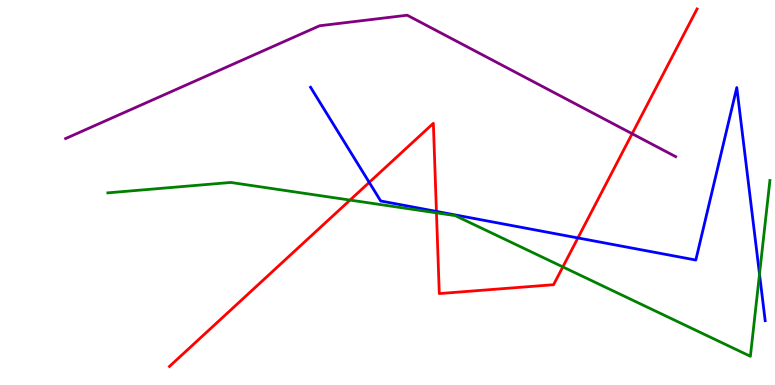[{'lines': ['blue', 'red'], 'intersections': [{'x': 4.76, 'y': 5.26}, {'x': 5.63, 'y': 4.51}, {'x': 7.46, 'y': 3.82}]}, {'lines': ['green', 'red'], 'intersections': [{'x': 4.52, 'y': 4.8}, {'x': 5.63, 'y': 4.47}, {'x': 7.26, 'y': 3.07}]}, {'lines': ['purple', 'red'], 'intersections': [{'x': 8.16, 'y': 6.53}]}, {'lines': ['blue', 'green'], 'intersections': [{'x': 9.8, 'y': 2.88}]}, {'lines': ['blue', 'purple'], 'intersections': []}, {'lines': ['green', 'purple'], 'intersections': []}]